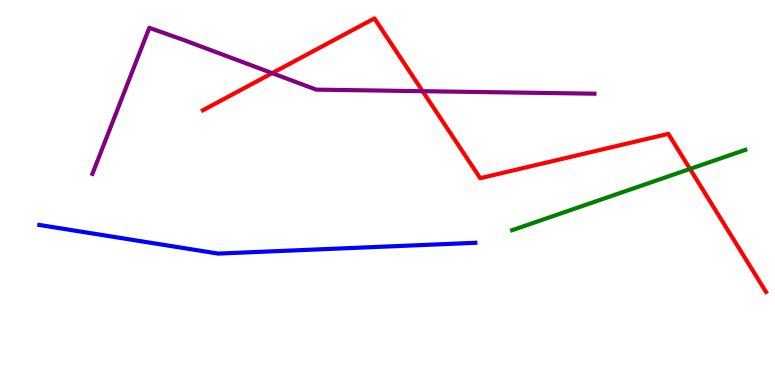[{'lines': ['blue', 'red'], 'intersections': []}, {'lines': ['green', 'red'], 'intersections': [{'x': 8.9, 'y': 5.61}]}, {'lines': ['purple', 'red'], 'intersections': [{'x': 3.51, 'y': 8.1}, {'x': 5.45, 'y': 7.63}]}, {'lines': ['blue', 'green'], 'intersections': []}, {'lines': ['blue', 'purple'], 'intersections': []}, {'lines': ['green', 'purple'], 'intersections': []}]